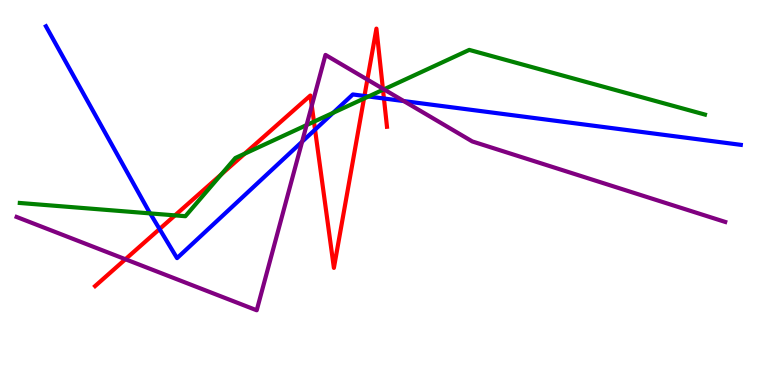[{'lines': ['blue', 'red'], 'intersections': [{'x': 2.06, 'y': 4.05}, {'x': 4.07, 'y': 6.63}, {'x': 4.7, 'y': 7.51}, {'x': 4.95, 'y': 7.44}]}, {'lines': ['green', 'red'], 'intersections': [{'x': 2.26, 'y': 4.41}, {'x': 2.86, 'y': 5.47}, {'x': 3.16, 'y': 6.01}, {'x': 4.05, 'y': 6.84}, {'x': 4.7, 'y': 7.44}, {'x': 4.94, 'y': 7.67}]}, {'lines': ['purple', 'red'], 'intersections': [{'x': 1.62, 'y': 3.27}, {'x': 4.02, 'y': 7.25}, {'x': 4.74, 'y': 7.93}, {'x': 4.94, 'y': 7.69}]}, {'lines': ['blue', 'green'], 'intersections': [{'x': 1.94, 'y': 4.46}, {'x': 4.3, 'y': 7.07}, {'x': 4.75, 'y': 7.49}]}, {'lines': ['blue', 'purple'], 'intersections': [{'x': 3.9, 'y': 6.32}, {'x': 5.21, 'y': 7.37}]}, {'lines': ['green', 'purple'], 'intersections': [{'x': 3.96, 'y': 6.75}, {'x': 4.95, 'y': 7.68}]}]